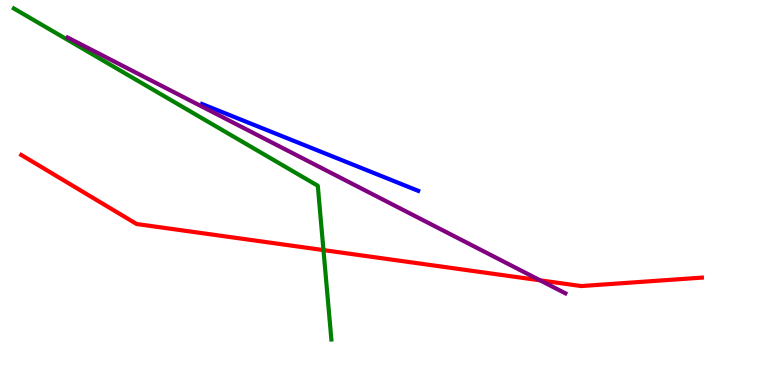[{'lines': ['blue', 'red'], 'intersections': []}, {'lines': ['green', 'red'], 'intersections': [{'x': 4.17, 'y': 3.5}]}, {'lines': ['purple', 'red'], 'intersections': [{'x': 6.97, 'y': 2.72}]}, {'lines': ['blue', 'green'], 'intersections': []}, {'lines': ['blue', 'purple'], 'intersections': []}, {'lines': ['green', 'purple'], 'intersections': []}]